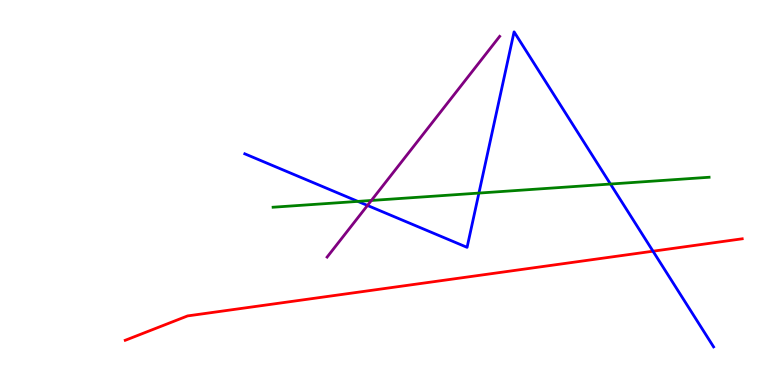[{'lines': ['blue', 'red'], 'intersections': [{'x': 8.43, 'y': 3.48}]}, {'lines': ['green', 'red'], 'intersections': []}, {'lines': ['purple', 'red'], 'intersections': []}, {'lines': ['blue', 'green'], 'intersections': [{'x': 4.62, 'y': 4.77}, {'x': 6.18, 'y': 4.99}, {'x': 7.88, 'y': 5.22}]}, {'lines': ['blue', 'purple'], 'intersections': [{'x': 4.74, 'y': 4.66}]}, {'lines': ['green', 'purple'], 'intersections': [{'x': 4.79, 'y': 4.79}]}]